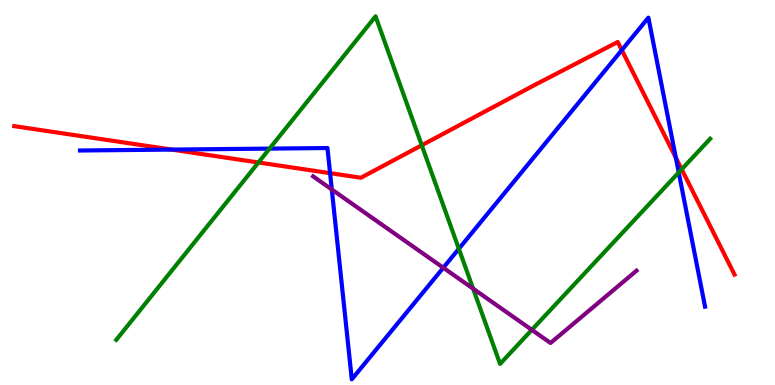[{'lines': ['blue', 'red'], 'intersections': [{'x': 2.22, 'y': 6.11}, {'x': 4.26, 'y': 5.5}, {'x': 8.02, 'y': 8.7}, {'x': 8.72, 'y': 5.9}]}, {'lines': ['green', 'red'], 'intersections': [{'x': 3.33, 'y': 5.78}, {'x': 5.44, 'y': 6.23}, {'x': 8.8, 'y': 5.6}]}, {'lines': ['purple', 'red'], 'intersections': []}, {'lines': ['blue', 'green'], 'intersections': [{'x': 3.48, 'y': 6.14}, {'x': 5.92, 'y': 3.54}, {'x': 8.76, 'y': 5.52}]}, {'lines': ['blue', 'purple'], 'intersections': [{'x': 4.28, 'y': 5.08}, {'x': 5.72, 'y': 3.05}]}, {'lines': ['green', 'purple'], 'intersections': [{'x': 6.1, 'y': 2.5}, {'x': 6.86, 'y': 1.43}]}]